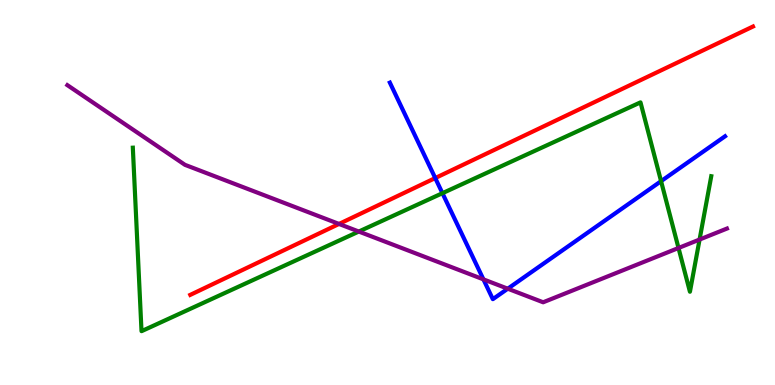[{'lines': ['blue', 'red'], 'intersections': [{'x': 5.62, 'y': 5.38}]}, {'lines': ['green', 'red'], 'intersections': []}, {'lines': ['purple', 'red'], 'intersections': [{'x': 4.37, 'y': 4.18}]}, {'lines': ['blue', 'green'], 'intersections': [{'x': 5.71, 'y': 4.98}, {'x': 8.53, 'y': 5.29}]}, {'lines': ['blue', 'purple'], 'intersections': [{'x': 6.24, 'y': 2.74}, {'x': 6.55, 'y': 2.5}]}, {'lines': ['green', 'purple'], 'intersections': [{'x': 4.63, 'y': 3.99}, {'x': 8.75, 'y': 3.56}, {'x': 9.03, 'y': 3.78}]}]